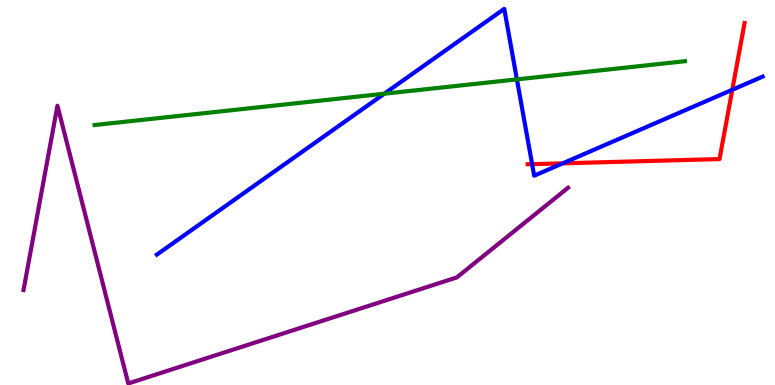[{'lines': ['blue', 'red'], 'intersections': [{'x': 6.87, 'y': 5.74}, {'x': 7.26, 'y': 5.76}, {'x': 9.45, 'y': 7.67}]}, {'lines': ['green', 'red'], 'intersections': []}, {'lines': ['purple', 'red'], 'intersections': []}, {'lines': ['blue', 'green'], 'intersections': [{'x': 4.96, 'y': 7.57}, {'x': 6.67, 'y': 7.94}]}, {'lines': ['blue', 'purple'], 'intersections': []}, {'lines': ['green', 'purple'], 'intersections': []}]